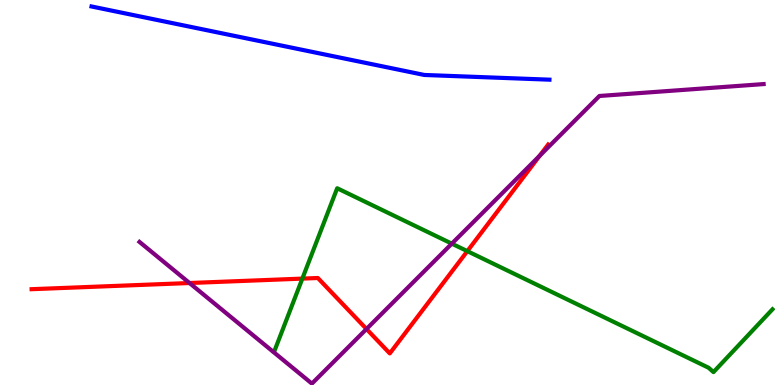[{'lines': ['blue', 'red'], 'intersections': []}, {'lines': ['green', 'red'], 'intersections': [{'x': 3.9, 'y': 2.76}, {'x': 6.03, 'y': 3.48}]}, {'lines': ['purple', 'red'], 'intersections': [{'x': 2.45, 'y': 2.65}, {'x': 4.73, 'y': 1.45}, {'x': 6.96, 'y': 5.95}]}, {'lines': ['blue', 'green'], 'intersections': []}, {'lines': ['blue', 'purple'], 'intersections': []}, {'lines': ['green', 'purple'], 'intersections': [{'x': 5.83, 'y': 3.67}]}]